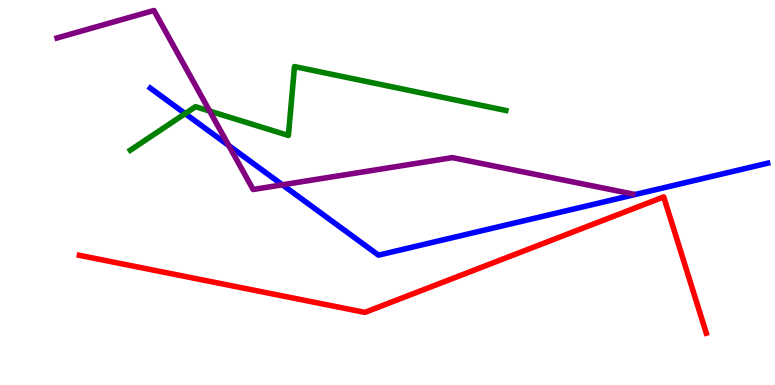[{'lines': ['blue', 'red'], 'intersections': []}, {'lines': ['green', 'red'], 'intersections': []}, {'lines': ['purple', 'red'], 'intersections': []}, {'lines': ['blue', 'green'], 'intersections': [{'x': 2.39, 'y': 7.05}]}, {'lines': ['blue', 'purple'], 'intersections': [{'x': 2.95, 'y': 6.22}, {'x': 3.64, 'y': 5.2}]}, {'lines': ['green', 'purple'], 'intersections': [{'x': 2.71, 'y': 7.11}]}]